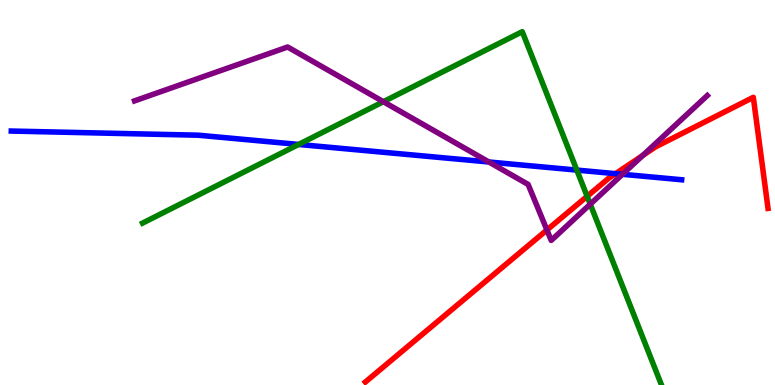[{'lines': ['blue', 'red'], 'intersections': [{'x': 7.94, 'y': 5.49}]}, {'lines': ['green', 'red'], 'intersections': [{'x': 7.58, 'y': 4.9}]}, {'lines': ['purple', 'red'], 'intersections': [{'x': 7.06, 'y': 4.03}, {'x': 8.29, 'y': 5.96}]}, {'lines': ['blue', 'green'], 'intersections': [{'x': 3.85, 'y': 6.25}, {'x': 7.44, 'y': 5.58}]}, {'lines': ['blue', 'purple'], 'intersections': [{'x': 6.31, 'y': 5.79}, {'x': 8.03, 'y': 5.47}]}, {'lines': ['green', 'purple'], 'intersections': [{'x': 4.95, 'y': 7.36}, {'x': 7.62, 'y': 4.7}]}]